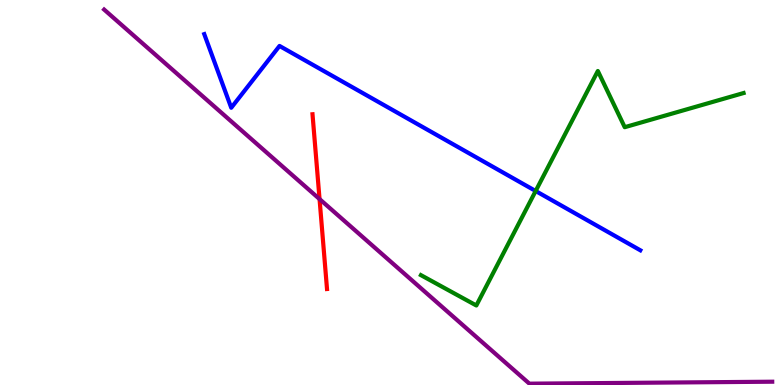[{'lines': ['blue', 'red'], 'intersections': []}, {'lines': ['green', 'red'], 'intersections': []}, {'lines': ['purple', 'red'], 'intersections': [{'x': 4.12, 'y': 4.83}]}, {'lines': ['blue', 'green'], 'intersections': [{'x': 6.91, 'y': 5.04}]}, {'lines': ['blue', 'purple'], 'intersections': []}, {'lines': ['green', 'purple'], 'intersections': []}]